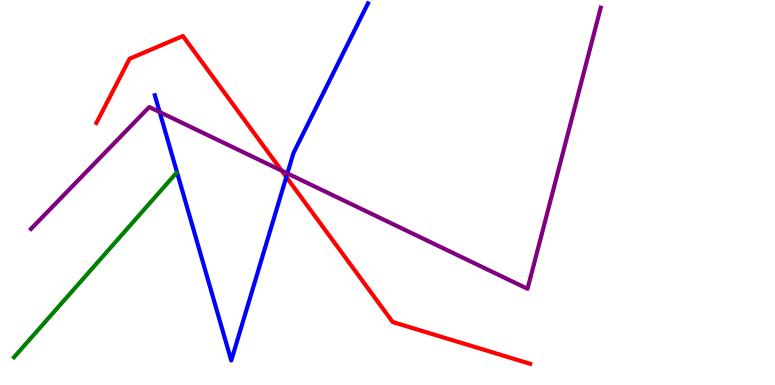[{'lines': ['blue', 'red'], 'intersections': [{'x': 3.69, 'y': 5.4}]}, {'lines': ['green', 'red'], 'intersections': []}, {'lines': ['purple', 'red'], 'intersections': [{'x': 3.63, 'y': 5.57}]}, {'lines': ['blue', 'green'], 'intersections': []}, {'lines': ['blue', 'purple'], 'intersections': [{'x': 2.06, 'y': 7.09}, {'x': 3.71, 'y': 5.5}]}, {'lines': ['green', 'purple'], 'intersections': []}]